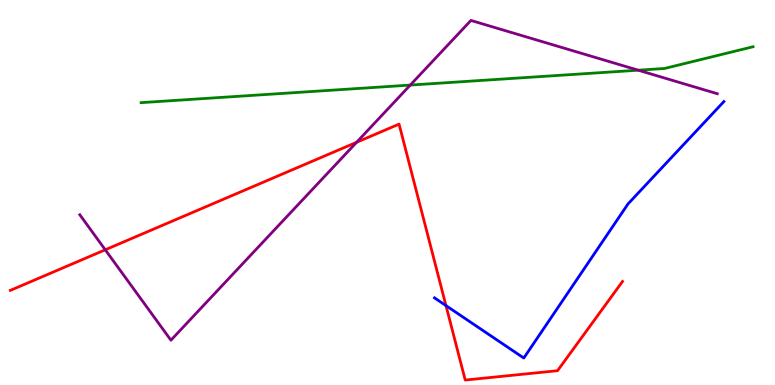[{'lines': ['blue', 'red'], 'intersections': [{'x': 5.75, 'y': 2.06}]}, {'lines': ['green', 'red'], 'intersections': []}, {'lines': ['purple', 'red'], 'intersections': [{'x': 1.36, 'y': 3.51}, {'x': 4.6, 'y': 6.3}]}, {'lines': ['blue', 'green'], 'intersections': []}, {'lines': ['blue', 'purple'], 'intersections': []}, {'lines': ['green', 'purple'], 'intersections': [{'x': 5.29, 'y': 7.79}, {'x': 8.24, 'y': 8.18}]}]